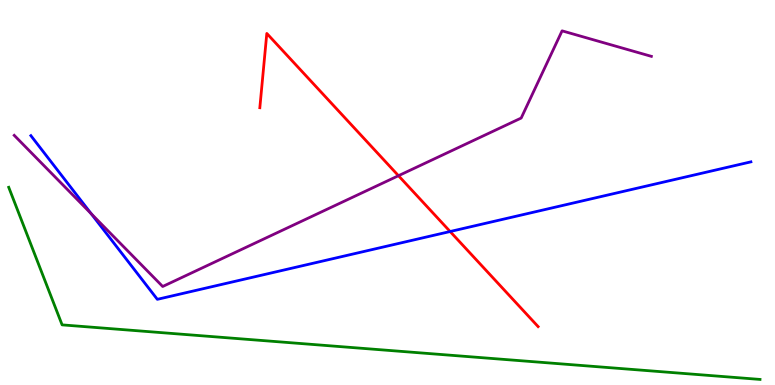[{'lines': ['blue', 'red'], 'intersections': [{'x': 5.81, 'y': 3.99}]}, {'lines': ['green', 'red'], 'intersections': []}, {'lines': ['purple', 'red'], 'intersections': [{'x': 5.14, 'y': 5.44}]}, {'lines': ['blue', 'green'], 'intersections': []}, {'lines': ['blue', 'purple'], 'intersections': [{'x': 1.18, 'y': 4.45}]}, {'lines': ['green', 'purple'], 'intersections': []}]